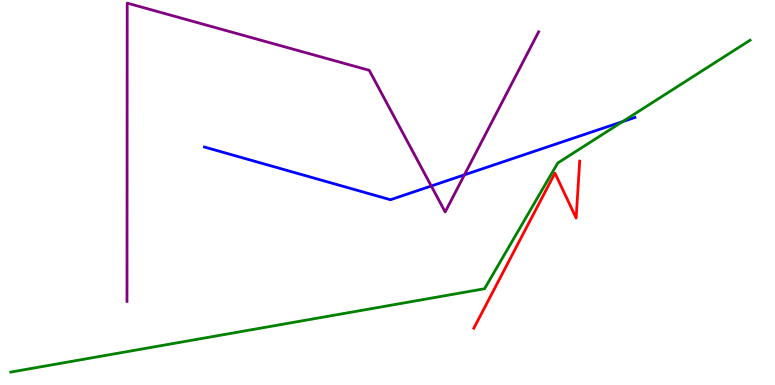[{'lines': ['blue', 'red'], 'intersections': []}, {'lines': ['green', 'red'], 'intersections': []}, {'lines': ['purple', 'red'], 'intersections': []}, {'lines': ['blue', 'green'], 'intersections': [{'x': 8.03, 'y': 6.84}]}, {'lines': ['blue', 'purple'], 'intersections': [{'x': 5.56, 'y': 5.17}, {'x': 5.99, 'y': 5.46}]}, {'lines': ['green', 'purple'], 'intersections': []}]